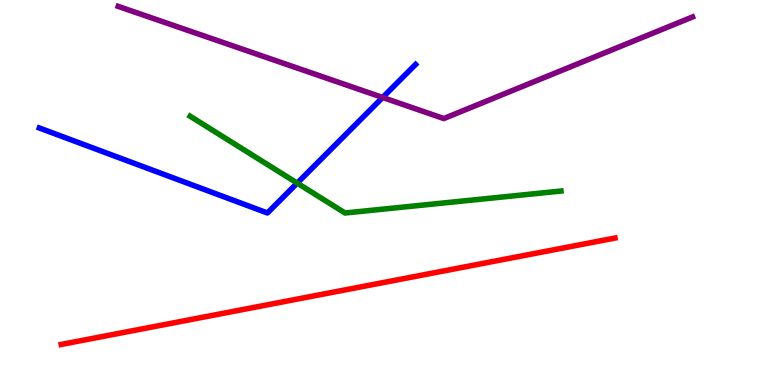[{'lines': ['blue', 'red'], 'intersections': []}, {'lines': ['green', 'red'], 'intersections': []}, {'lines': ['purple', 'red'], 'intersections': []}, {'lines': ['blue', 'green'], 'intersections': [{'x': 3.84, 'y': 5.24}]}, {'lines': ['blue', 'purple'], 'intersections': [{'x': 4.94, 'y': 7.47}]}, {'lines': ['green', 'purple'], 'intersections': []}]